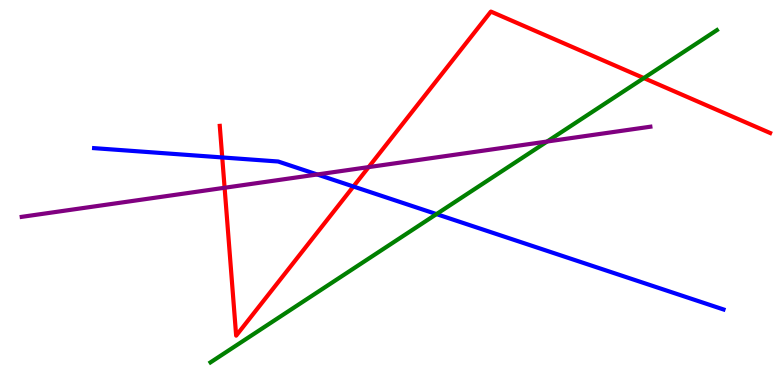[{'lines': ['blue', 'red'], 'intersections': [{'x': 2.87, 'y': 5.91}, {'x': 4.56, 'y': 5.16}]}, {'lines': ['green', 'red'], 'intersections': [{'x': 8.31, 'y': 7.97}]}, {'lines': ['purple', 'red'], 'intersections': [{'x': 2.9, 'y': 5.12}, {'x': 4.76, 'y': 5.66}]}, {'lines': ['blue', 'green'], 'intersections': [{'x': 5.63, 'y': 4.44}]}, {'lines': ['blue', 'purple'], 'intersections': [{'x': 4.09, 'y': 5.47}]}, {'lines': ['green', 'purple'], 'intersections': [{'x': 7.06, 'y': 6.32}]}]